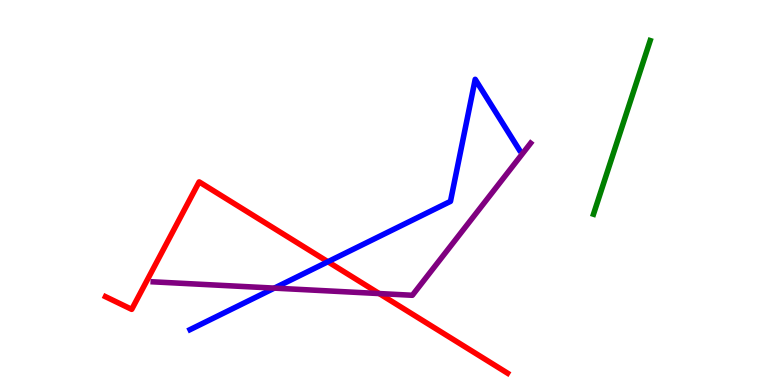[{'lines': ['blue', 'red'], 'intersections': [{'x': 4.23, 'y': 3.2}]}, {'lines': ['green', 'red'], 'intersections': []}, {'lines': ['purple', 'red'], 'intersections': [{'x': 4.89, 'y': 2.38}]}, {'lines': ['blue', 'green'], 'intersections': []}, {'lines': ['blue', 'purple'], 'intersections': [{'x': 3.54, 'y': 2.52}]}, {'lines': ['green', 'purple'], 'intersections': []}]